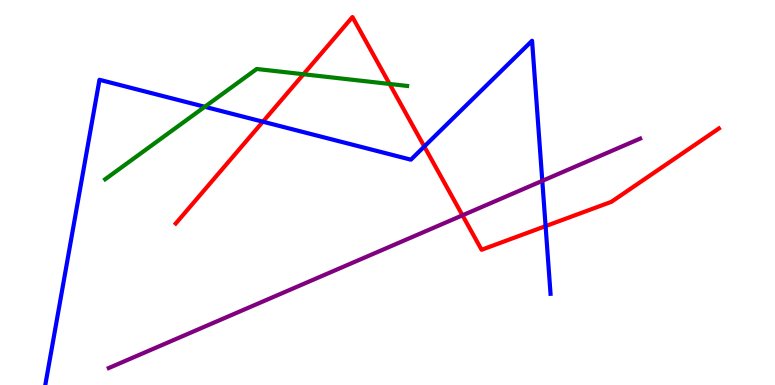[{'lines': ['blue', 'red'], 'intersections': [{'x': 3.39, 'y': 6.84}, {'x': 5.47, 'y': 6.19}, {'x': 7.04, 'y': 4.13}]}, {'lines': ['green', 'red'], 'intersections': [{'x': 3.92, 'y': 8.07}, {'x': 5.03, 'y': 7.82}]}, {'lines': ['purple', 'red'], 'intersections': [{'x': 5.97, 'y': 4.41}]}, {'lines': ['blue', 'green'], 'intersections': [{'x': 2.64, 'y': 7.23}]}, {'lines': ['blue', 'purple'], 'intersections': [{'x': 7.0, 'y': 5.3}]}, {'lines': ['green', 'purple'], 'intersections': []}]